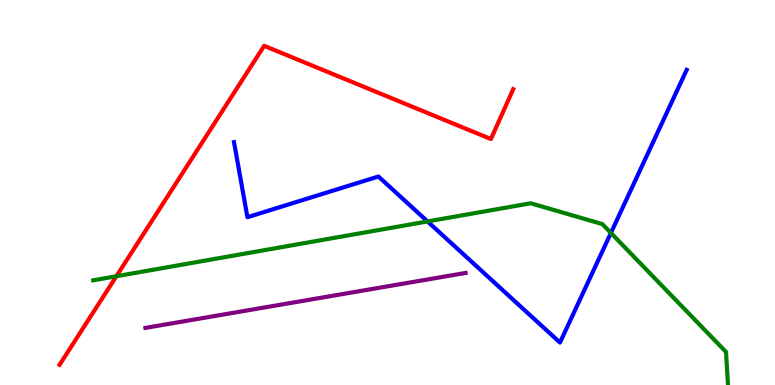[{'lines': ['blue', 'red'], 'intersections': []}, {'lines': ['green', 'red'], 'intersections': [{'x': 1.5, 'y': 2.83}]}, {'lines': ['purple', 'red'], 'intersections': []}, {'lines': ['blue', 'green'], 'intersections': [{'x': 5.52, 'y': 4.25}, {'x': 7.88, 'y': 3.95}]}, {'lines': ['blue', 'purple'], 'intersections': []}, {'lines': ['green', 'purple'], 'intersections': []}]